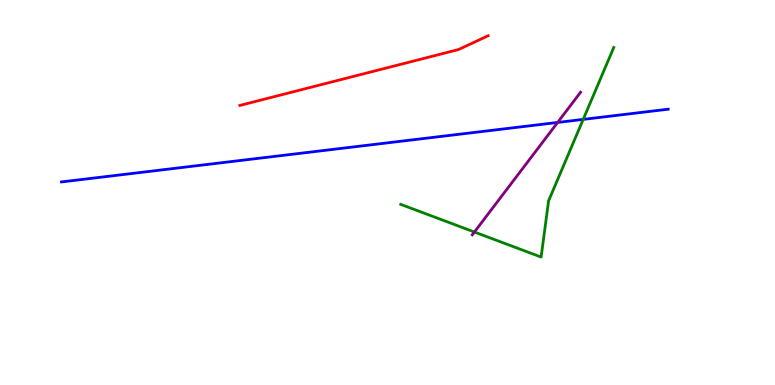[{'lines': ['blue', 'red'], 'intersections': []}, {'lines': ['green', 'red'], 'intersections': []}, {'lines': ['purple', 'red'], 'intersections': []}, {'lines': ['blue', 'green'], 'intersections': [{'x': 7.53, 'y': 6.9}]}, {'lines': ['blue', 'purple'], 'intersections': [{'x': 7.2, 'y': 6.82}]}, {'lines': ['green', 'purple'], 'intersections': [{'x': 6.12, 'y': 3.97}]}]